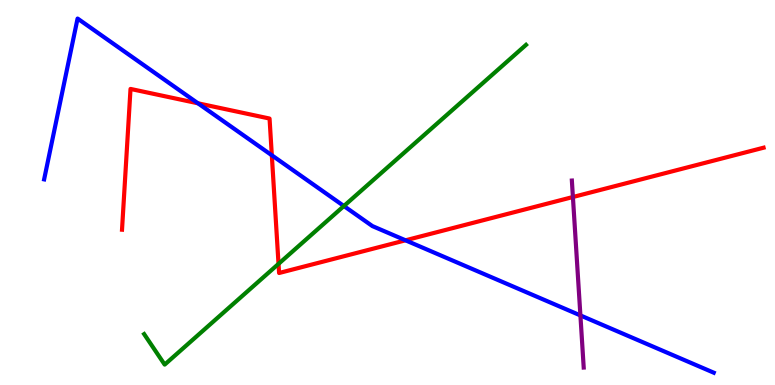[{'lines': ['blue', 'red'], 'intersections': [{'x': 2.55, 'y': 7.32}, {'x': 3.51, 'y': 5.97}, {'x': 5.23, 'y': 3.76}]}, {'lines': ['green', 'red'], 'intersections': [{'x': 3.59, 'y': 3.15}]}, {'lines': ['purple', 'red'], 'intersections': [{'x': 7.39, 'y': 4.88}]}, {'lines': ['blue', 'green'], 'intersections': [{'x': 4.44, 'y': 4.65}]}, {'lines': ['blue', 'purple'], 'intersections': [{'x': 7.49, 'y': 1.81}]}, {'lines': ['green', 'purple'], 'intersections': []}]